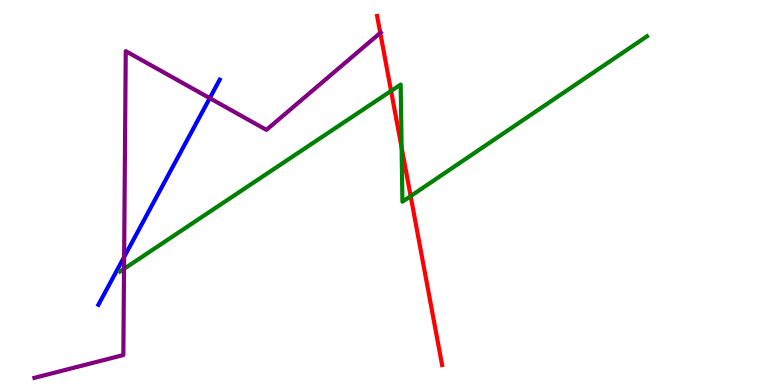[{'lines': ['blue', 'red'], 'intersections': []}, {'lines': ['green', 'red'], 'intersections': [{'x': 5.05, 'y': 7.64}, {'x': 5.18, 'y': 6.17}, {'x': 5.3, 'y': 4.91}]}, {'lines': ['purple', 'red'], 'intersections': [{'x': 4.91, 'y': 9.15}]}, {'lines': ['blue', 'green'], 'intersections': []}, {'lines': ['blue', 'purple'], 'intersections': [{'x': 1.6, 'y': 3.32}, {'x': 2.71, 'y': 7.45}]}, {'lines': ['green', 'purple'], 'intersections': [{'x': 1.6, 'y': 3.02}]}]